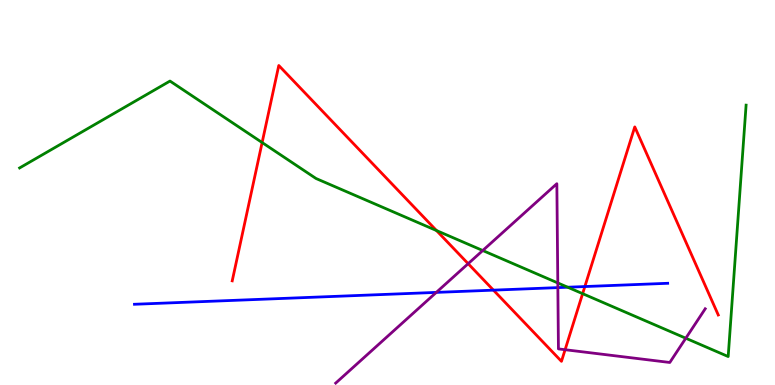[{'lines': ['blue', 'red'], 'intersections': [{'x': 6.37, 'y': 2.46}, {'x': 7.55, 'y': 2.56}]}, {'lines': ['green', 'red'], 'intersections': [{'x': 3.38, 'y': 6.3}, {'x': 5.63, 'y': 4.01}, {'x': 7.52, 'y': 2.37}]}, {'lines': ['purple', 'red'], 'intersections': [{'x': 6.04, 'y': 3.15}, {'x': 7.29, 'y': 0.917}]}, {'lines': ['blue', 'green'], 'intersections': [{'x': 7.33, 'y': 2.54}]}, {'lines': ['blue', 'purple'], 'intersections': [{'x': 5.63, 'y': 2.41}, {'x': 7.2, 'y': 2.53}]}, {'lines': ['green', 'purple'], 'intersections': [{'x': 6.23, 'y': 3.49}, {'x': 7.2, 'y': 2.65}, {'x': 8.85, 'y': 1.21}]}]